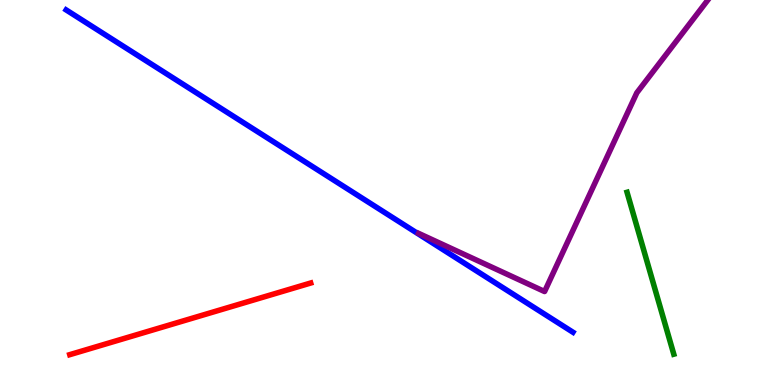[{'lines': ['blue', 'red'], 'intersections': []}, {'lines': ['green', 'red'], 'intersections': []}, {'lines': ['purple', 'red'], 'intersections': []}, {'lines': ['blue', 'green'], 'intersections': []}, {'lines': ['blue', 'purple'], 'intersections': []}, {'lines': ['green', 'purple'], 'intersections': []}]